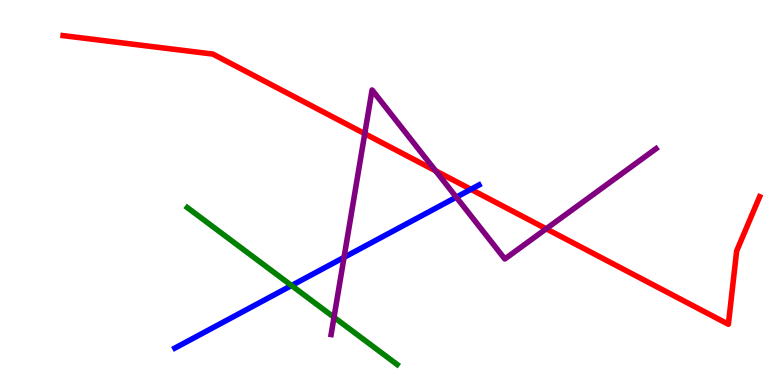[{'lines': ['blue', 'red'], 'intersections': [{'x': 6.08, 'y': 5.08}]}, {'lines': ['green', 'red'], 'intersections': []}, {'lines': ['purple', 'red'], 'intersections': [{'x': 4.71, 'y': 6.53}, {'x': 5.62, 'y': 5.56}, {'x': 7.05, 'y': 4.06}]}, {'lines': ['blue', 'green'], 'intersections': [{'x': 3.76, 'y': 2.58}]}, {'lines': ['blue', 'purple'], 'intersections': [{'x': 4.44, 'y': 3.32}, {'x': 5.89, 'y': 4.88}]}, {'lines': ['green', 'purple'], 'intersections': [{'x': 4.31, 'y': 1.76}]}]